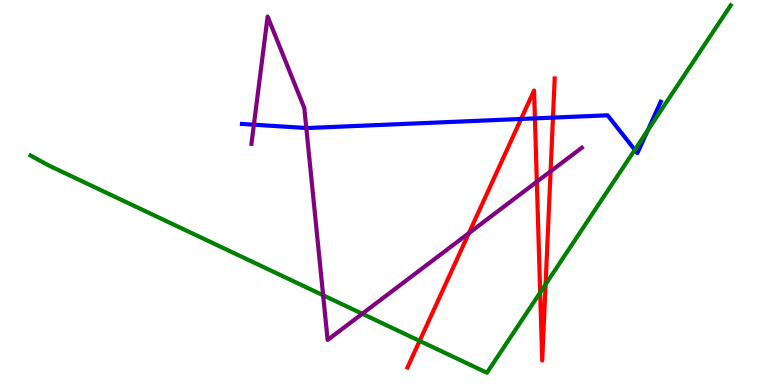[{'lines': ['blue', 'red'], 'intersections': [{'x': 6.72, 'y': 6.91}, {'x': 6.9, 'y': 6.93}, {'x': 7.14, 'y': 6.95}]}, {'lines': ['green', 'red'], 'intersections': [{'x': 5.41, 'y': 1.15}, {'x': 6.97, 'y': 2.4}, {'x': 7.04, 'y': 2.61}]}, {'lines': ['purple', 'red'], 'intersections': [{'x': 6.05, 'y': 3.94}, {'x': 6.93, 'y': 5.28}, {'x': 7.1, 'y': 5.55}]}, {'lines': ['blue', 'green'], 'intersections': [{'x': 8.19, 'y': 6.11}, {'x': 8.36, 'y': 6.61}]}, {'lines': ['blue', 'purple'], 'intersections': [{'x': 3.28, 'y': 6.76}, {'x': 3.95, 'y': 6.68}]}, {'lines': ['green', 'purple'], 'intersections': [{'x': 4.17, 'y': 2.33}, {'x': 4.67, 'y': 1.85}]}]